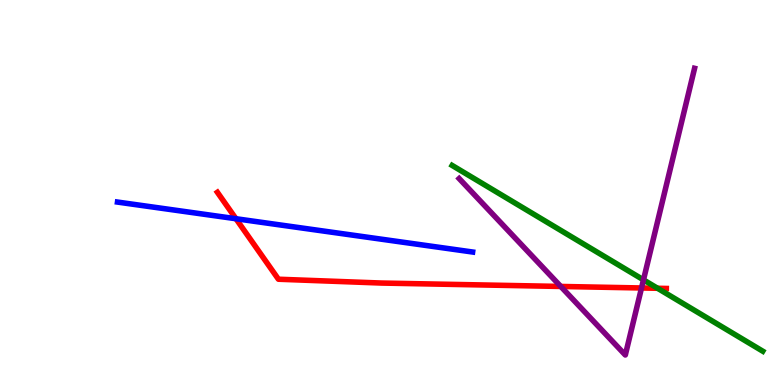[{'lines': ['blue', 'red'], 'intersections': [{'x': 3.04, 'y': 4.32}]}, {'lines': ['green', 'red'], 'intersections': [{'x': 8.48, 'y': 2.51}]}, {'lines': ['purple', 'red'], 'intersections': [{'x': 7.24, 'y': 2.56}, {'x': 8.28, 'y': 2.52}]}, {'lines': ['blue', 'green'], 'intersections': []}, {'lines': ['blue', 'purple'], 'intersections': []}, {'lines': ['green', 'purple'], 'intersections': [{'x': 8.3, 'y': 2.73}]}]